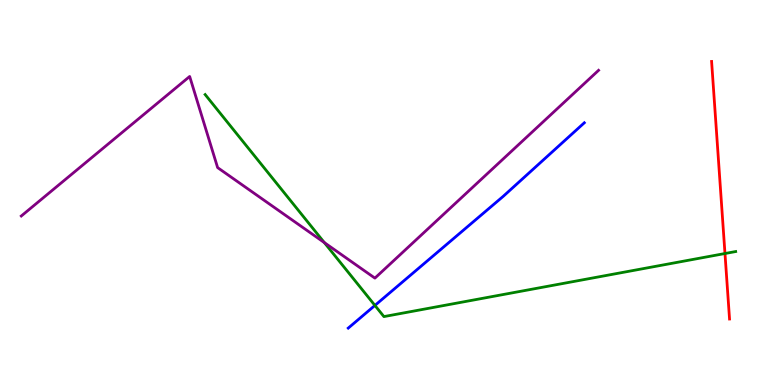[{'lines': ['blue', 'red'], 'intersections': []}, {'lines': ['green', 'red'], 'intersections': [{'x': 9.35, 'y': 3.42}]}, {'lines': ['purple', 'red'], 'intersections': []}, {'lines': ['blue', 'green'], 'intersections': [{'x': 4.84, 'y': 2.07}]}, {'lines': ['blue', 'purple'], 'intersections': []}, {'lines': ['green', 'purple'], 'intersections': [{'x': 4.18, 'y': 3.7}]}]